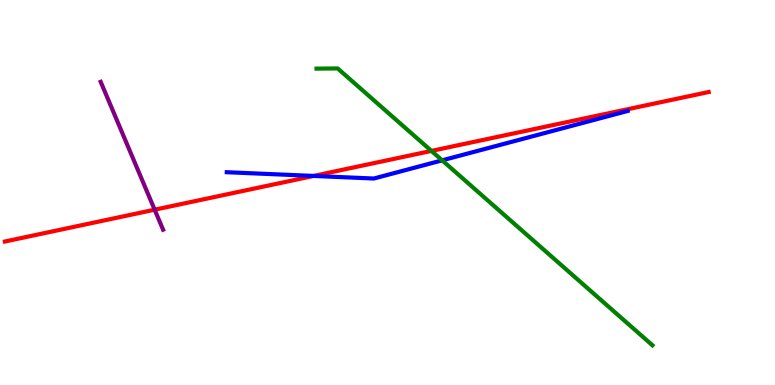[{'lines': ['blue', 'red'], 'intersections': [{'x': 4.05, 'y': 5.43}]}, {'lines': ['green', 'red'], 'intersections': [{'x': 5.57, 'y': 6.08}]}, {'lines': ['purple', 'red'], 'intersections': [{'x': 2.0, 'y': 4.55}]}, {'lines': ['blue', 'green'], 'intersections': [{'x': 5.71, 'y': 5.84}]}, {'lines': ['blue', 'purple'], 'intersections': []}, {'lines': ['green', 'purple'], 'intersections': []}]